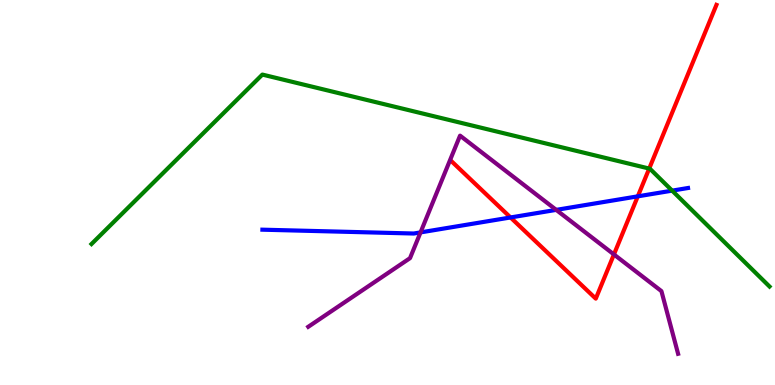[{'lines': ['blue', 'red'], 'intersections': [{'x': 6.59, 'y': 4.35}, {'x': 8.23, 'y': 4.9}]}, {'lines': ['green', 'red'], 'intersections': [{'x': 8.38, 'y': 5.62}]}, {'lines': ['purple', 'red'], 'intersections': [{'x': 7.92, 'y': 3.39}]}, {'lines': ['blue', 'green'], 'intersections': [{'x': 8.67, 'y': 5.05}]}, {'lines': ['blue', 'purple'], 'intersections': [{'x': 5.43, 'y': 3.96}, {'x': 7.18, 'y': 4.55}]}, {'lines': ['green', 'purple'], 'intersections': []}]